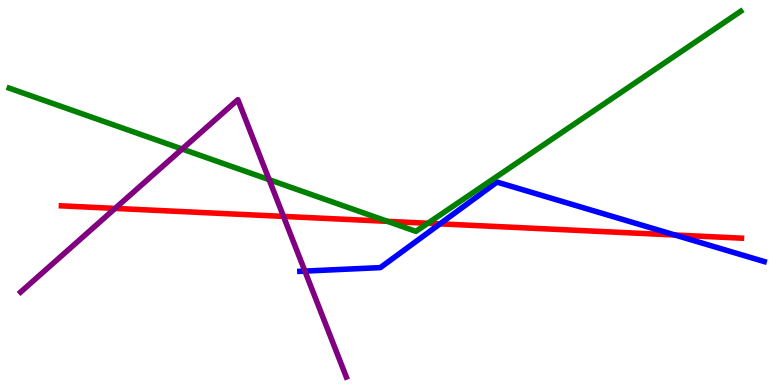[{'lines': ['blue', 'red'], 'intersections': [{'x': 5.68, 'y': 4.19}, {'x': 8.71, 'y': 3.9}]}, {'lines': ['green', 'red'], 'intersections': [{'x': 5.0, 'y': 4.25}, {'x': 5.52, 'y': 4.2}]}, {'lines': ['purple', 'red'], 'intersections': [{'x': 1.49, 'y': 4.59}, {'x': 3.66, 'y': 4.38}]}, {'lines': ['blue', 'green'], 'intersections': []}, {'lines': ['blue', 'purple'], 'intersections': [{'x': 3.93, 'y': 2.96}]}, {'lines': ['green', 'purple'], 'intersections': [{'x': 2.35, 'y': 6.13}, {'x': 3.47, 'y': 5.33}]}]